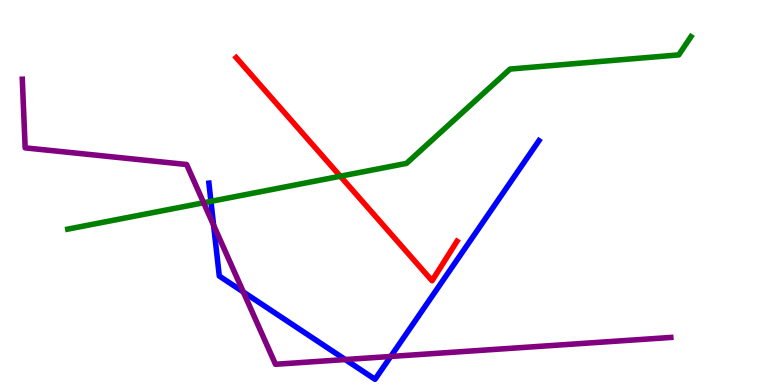[{'lines': ['blue', 'red'], 'intersections': []}, {'lines': ['green', 'red'], 'intersections': [{'x': 4.39, 'y': 5.42}]}, {'lines': ['purple', 'red'], 'intersections': []}, {'lines': ['blue', 'green'], 'intersections': [{'x': 2.72, 'y': 4.77}]}, {'lines': ['blue', 'purple'], 'intersections': [{'x': 2.76, 'y': 4.15}, {'x': 3.14, 'y': 2.42}, {'x': 4.46, 'y': 0.661}, {'x': 5.04, 'y': 0.741}]}, {'lines': ['green', 'purple'], 'intersections': [{'x': 2.63, 'y': 4.73}]}]